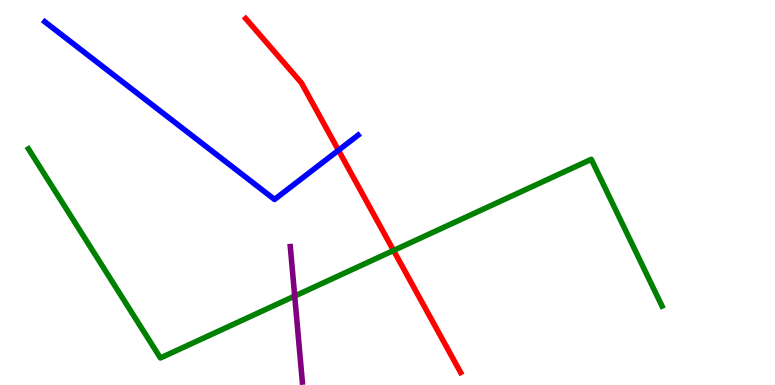[{'lines': ['blue', 'red'], 'intersections': [{'x': 4.37, 'y': 6.1}]}, {'lines': ['green', 'red'], 'intersections': [{'x': 5.08, 'y': 3.49}]}, {'lines': ['purple', 'red'], 'intersections': []}, {'lines': ['blue', 'green'], 'intersections': []}, {'lines': ['blue', 'purple'], 'intersections': []}, {'lines': ['green', 'purple'], 'intersections': [{'x': 3.8, 'y': 2.31}]}]